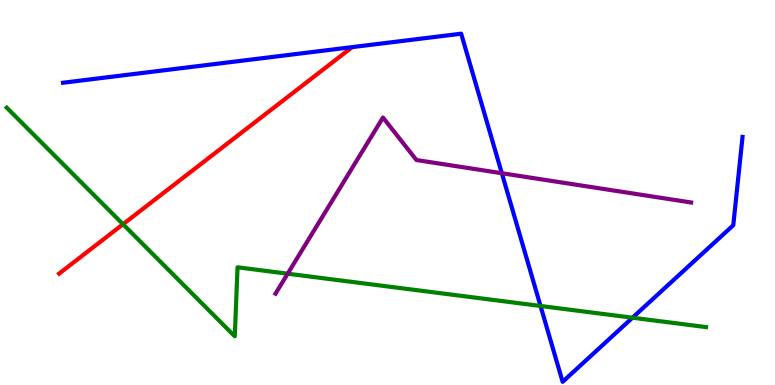[{'lines': ['blue', 'red'], 'intersections': []}, {'lines': ['green', 'red'], 'intersections': [{'x': 1.59, 'y': 4.18}]}, {'lines': ['purple', 'red'], 'intersections': []}, {'lines': ['blue', 'green'], 'intersections': [{'x': 6.97, 'y': 2.05}, {'x': 8.16, 'y': 1.75}]}, {'lines': ['blue', 'purple'], 'intersections': [{'x': 6.48, 'y': 5.5}]}, {'lines': ['green', 'purple'], 'intersections': [{'x': 3.71, 'y': 2.89}]}]